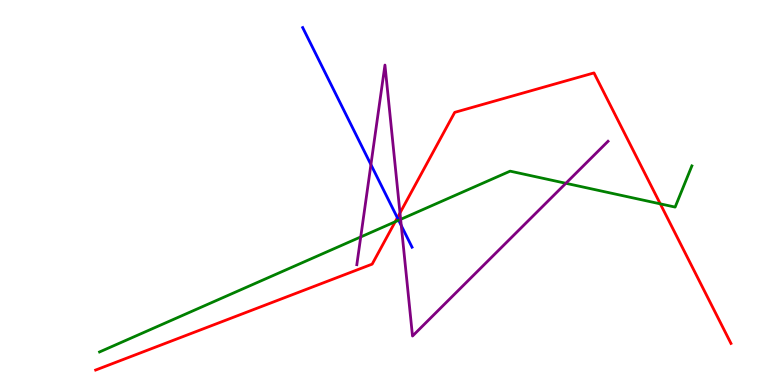[{'lines': ['blue', 'red'], 'intersections': [{'x': 5.13, 'y': 4.34}]}, {'lines': ['green', 'red'], 'intersections': [{'x': 5.1, 'y': 4.24}, {'x': 8.52, 'y': 4.71}]}, {'lines': ['purple', 'red'], 'intersections': [{'x': 5.16, 'y': 4.47}]}, {'lines': ['blue', 'green'], 'intersections': [{'x': 5.14, 'y': 4.28}]}, {'lines': ['blue', 'purple'], 'intersections': [{'x': 4.79, 'y': 5.72}, {'x': 5.18, 'y': 4.14}]}, {'lines': ['green', 'purple'], 'intersections': [{'x': 4.65, 'y': 3.85}, {'x': 5.17, 'y': 4.3}, {'x': 7.3, 'y': 5.24}]}]